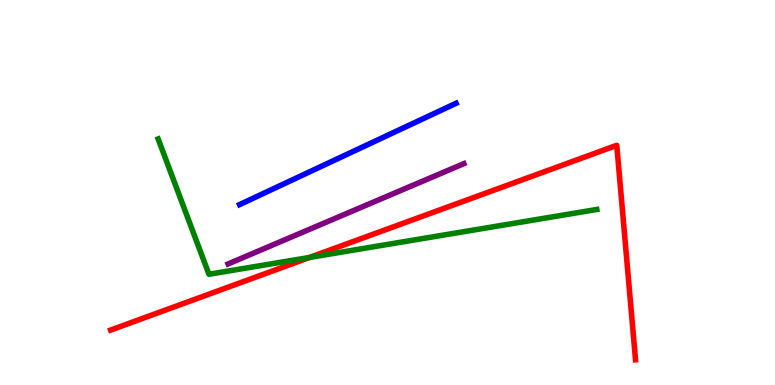[{'lines': ['blue', 'red'], 'intersections': []}, {'lines': ['green', 'red'], 'intersections': [{'x': 3.99, 'y': 3.31}]}, {'lines': ['purple', 'red'], 'intersections': []}, {'lines': ['blue', 'green'], 'intersections': []}, {'lines': ['blue', 'purple'], 'intersections': []}, {'lines': ['green', 'purple'], 'intersections': []}]